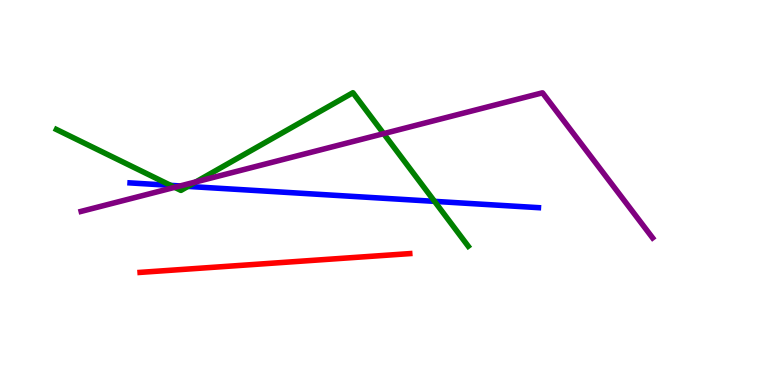[{'lines': ['blue', 'red'], 'intersections': []}, {'lines': ['green', 'red'], 'intersections': []}, {'lines': ['purple', 'red'], 'intersections': []}, {'lines': ['blue', 'green'], 'intersections': [{'x': 2.2, 'y': 5.19}, {'x': 2.43, 'y': 5.16}, {'x': 5.61, 'y': 4.77}]}, {'lines': ['blue', 'purple'], 'intersections': [{'x': 2.32, 'y': 5.17}]}, {'lines': ['green', 'purple'], 'intersections': [{'x': 2.25, 'y': 5.13}, {'x': 2.53, 'y': 5.28}, {'x': 4.95, 'y': 6.53}]}]